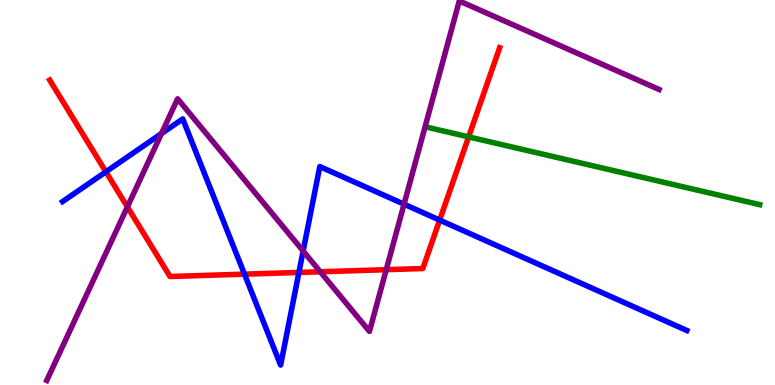[{'lines': ['blue', 'red'], 'intersections': [{'x': 1.37, 'y': 5.54}, {'x': 3.15, 'y': 2.88}, {'x': 3.86, 'y': 2.92}, {'x': 5.67, 'y': 4.28}]}, {'lines': ['green', 'red'], 'intersections': [{'x': 6.05, 'y': 6.44}]}, {'lines': ['purple', 'red'], 'intersections': [{'x': 1.64, 'y': 4.63}, {'x': 4.13, 'y': 2.94}, {'x': 4.98, 'y': 3.0}]}, {'lines': ['blue', 'green'], 'intersections': []}, {'lines': ['blue', 'purple'], 'intersections': [{'x': 2.08, 'y': 6.53}, {'x': 3.91, 'y': 3.48}, {'x': 5.21, 'y': 4.7}]}, {'lines': ['green', 'purple'], 'intersections': []}]